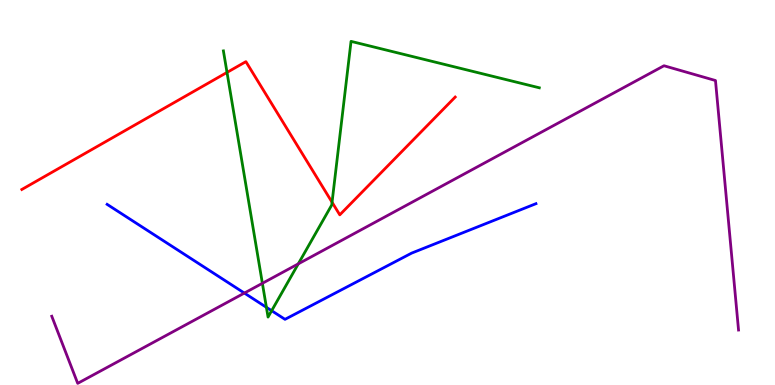[{'lines': ['blue', 'red'], 'intersections': []}, {'lines': ['green', 'red'], 'intersections': [{'x': 2.93, 'y': 8.12}, {'x': 4.28, 'y': 4.75}]}, {'lines': ['purple', 'red'], 'intersections': []}, {'lines': ['blue', 'green'], 'intersections': [{'x': 3.44, 'y': 2.02}, {'x': 3.51, 'y': 1.93}]}, {'lines': ['blue', 'purple'], 'intersections': [{'x': 3.15, 'y': 2.39}]}, {'lines': ['green', 'purple'], 'intersections': [{'x': 3.39, 'y': 2.64}, {'x': 3.85, 'y': 3.15}]}]